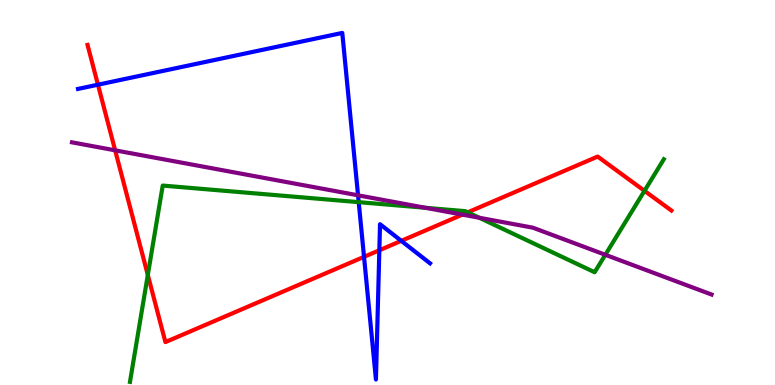[{'lines': ['blue', 'red'], 'intersections': [{'x': 1.26, 'y': 7.8}, {'x': 4.7, 'y': 3.33}, {'x': 4.89, 'y': 3.5}, {'x': 5.18, 'y': 3.74}]}, {'lines': ['green', 'red'], 'intersections': [{'x': 1.91, 'y': 2.86}, {'x': 6.04, 'y': 4.49}, {'x': 8.32, 'y': 5.04}]}, {'lines': ['purple', 'red'], 'intersections': [{'x': 1.49, 'y': 6.1}, {'x': 5.97, 'y': 4.43}]}, {'lines': ['blue', 'green'], 'intersections': [{'x': 4.63, 'y': 4.75}]}, {'lines': ['blue', 'purple'], 'intersections': [{'x': 4.62, 'y': 4.93}]}, {'lines': ['green', 'purple'], 'intersections': [{'x': 5.49, 'y': 4.6}, {'x': 6.18, 'y': 4.34}, {'x': 7.81, 'y': 3.38}]}]